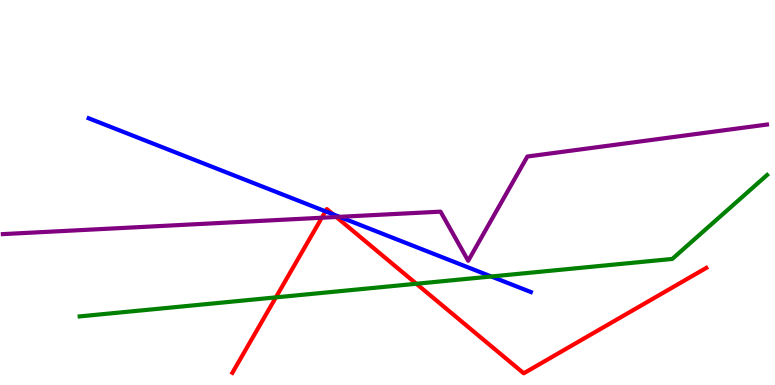[{'lines': ['blue', 'red'], 'intersections': [{'x': 4.2, 'y': 4.51}, {'x': 4.3, 'y': 4.43}]}, {'lines': ['green', 'red'], 'intersections': [{'x': 3.56, 'y': 2.28}, {'x': 5.37, 'y': 2.63}]}, {'lines': ['purple', 'red'], 'intersections': [{'x': 4.15, 'y': 4.34}, {'x': 4.34, 'y': 4.36}]}, {'lines': ['blue', 'green'], 'intersections': [{'x': 6.34, 'y': 2.82}]}, {'lines': ['blue', 'purple'], 'intersections': [{'x': 4.38, 'y': 4.37}]}, {'lines': ['green', 'purple'], 'intersections': []}]